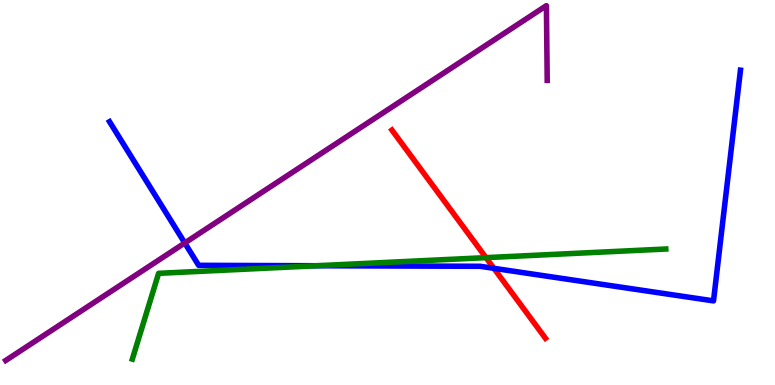[{'lines': ['blue', 'red'], 'intersections': [{'x': 6.37, 'y': 3.03}]}, {'lines': ['green', 'red'], 'intersections': [{'x': 6.27, 'y': 3.31}]}, {'lines': ['purple', 'red'], 'intersections': []}, {'lines': ['blue', 'green'], 'intersections': [{'x': 4.09, 'y': 3.1}]}, {'lines': ['blue', 'purple'], 'intersections': [{'x': 2.38, 'y': 3.69}]}, {'lines': ['green', 'purple'], 'intersections': []}]